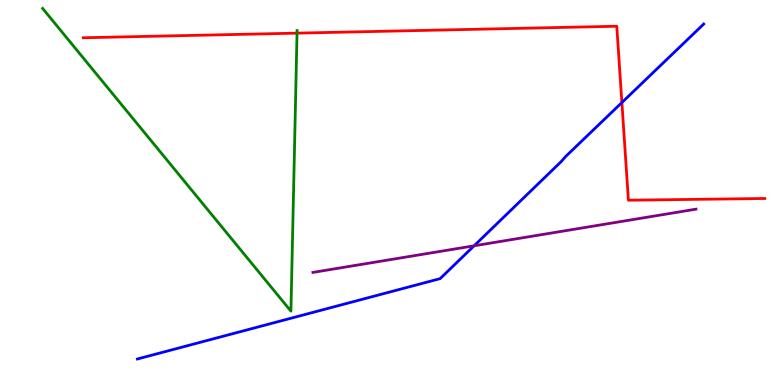[{'lines': ['blue', 'red'], 'intersections': [{'x': 8.02, 'y': 7.34}]}, {'lines': ['green', 'red'], 'intersections': [{'x': 3.83, 'y': 9.14}]}, {'lines': ['purple', 'red'], 'intersections': []}, {'lines': ['blue', 'green'], 'intersections': []}, {'lines': ['blue', 'purple'], 'intersections': [{'x': 6.12, 'y': 3.62}]}, {'lines': ['green', 'purple'], 'intersections': []}]